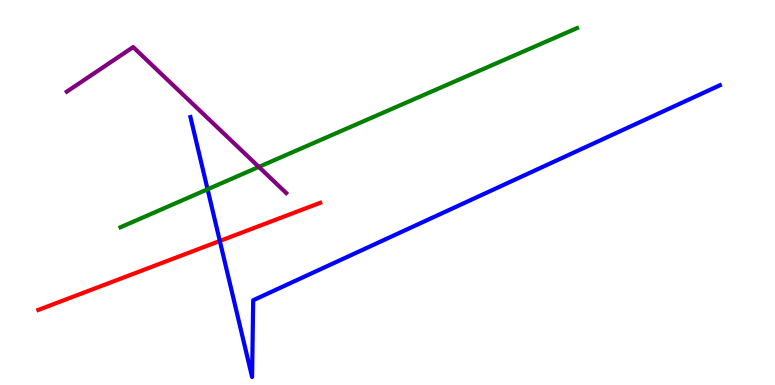[{'lines': ['blue', 'red'], 'intersections': [{'x': 2.84, 'y': 3.74}]}, {'lines': ['green', 'red'], 'intersections': []}, {'lines': ['purple', 'red'], 'intersections': []}, {'lines': ['blue', 'green'], 'intersections': [{'x': 2.68, 'y': 5.08}]}, {'lines': ['blue', 'purple'], 'intersections': []}, {'lines': ['green', 'purple'], 'intersections': [{'x': 3.34, 'y': 5.66}]}]